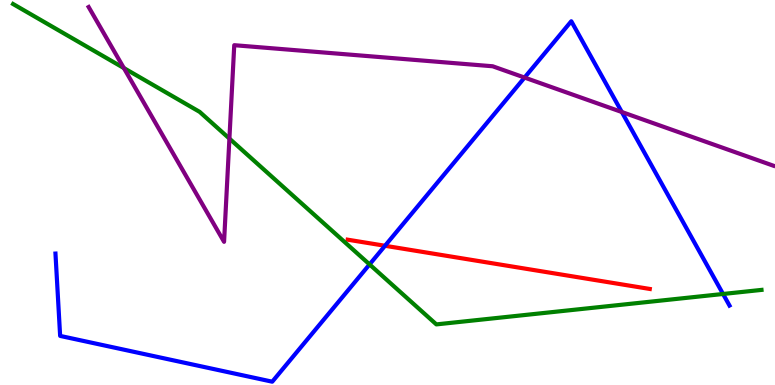[{'lines': ['blue', 'red'], 'intersections': [{'x': 4.97, 'y': 3.62}]}, {'lines': ['green', 'red'], 'intersections': []}, {'lines': ['purple', 'red'], 'intersections': []}, {'lines': ['blue', 'green'], 'intersections': [{'x': 4.77, 'y': 3.13}, {'x': 9.33, 'y': 2.36}]}, {'lines': ['blue', 'purple'], 'intersections': [{'x': 6.77, 'y': 7.99}, {'x': 8.02, 'y': 7.09}]}, {'lines': ['green', 'purple'], 'intersections': [{'x': 1.6, 'y': 8.23}, {'x': 2.96, 'y': 6.4}]}]